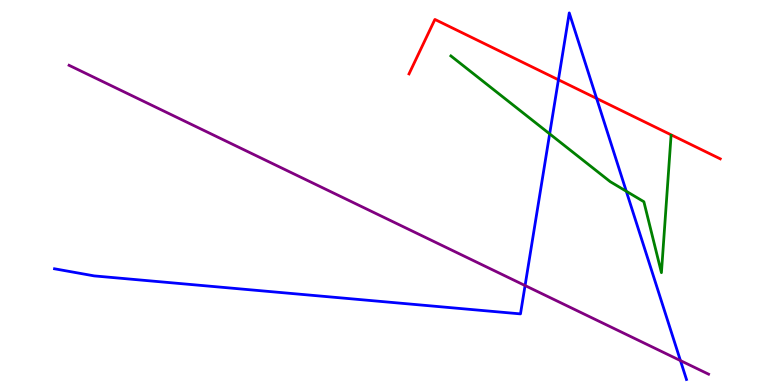[{'lines': ['blue', 'red'], 'intersections': [{'x': 7.21, 'y': 7.93}, {'x': 7.7, 'y': 7.44}]}, {'lines': ['green', 'red'], 'intersections': []}, {'lines': ['purple', 'red'], 'intersections': []}, {'lines': ['blue', 'green'], 'intersections': [{'x': 7.09, 'y': 6.52}, {'x': 8.08, 'y': 5.03}]}, {'lines': ['blue', 'purple'], 'intersections': [{'x': 6.78, 'y': 2.58}, {'x': 8.78, 'y': 0.634}]}, {'lines': ['green', 'purple'], 'intersections': []}]